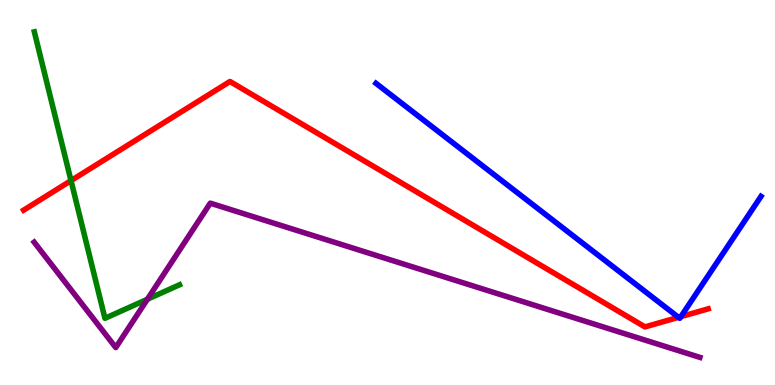[{'lines': ['blue', 'red'], 'intersections': [{'x': 8.75, 'y': 1.76}, {'x': 8.79, 'y': 1.78}]}, {'lines': ['green', 'red'], 'intersections': [{'x': 0.916, 'y': 5.31}]}, {'lines': ['purple', 'red'], 'intersections': []}, {'lines': ['blue', 'green'], 'intersections': []}, {'lines': ['blue', 'purple'], 'intersections': []}, {'lines': ['green', 'purple'], 'intersections': [{'x': 1.9, 'y': 2.23}]}]